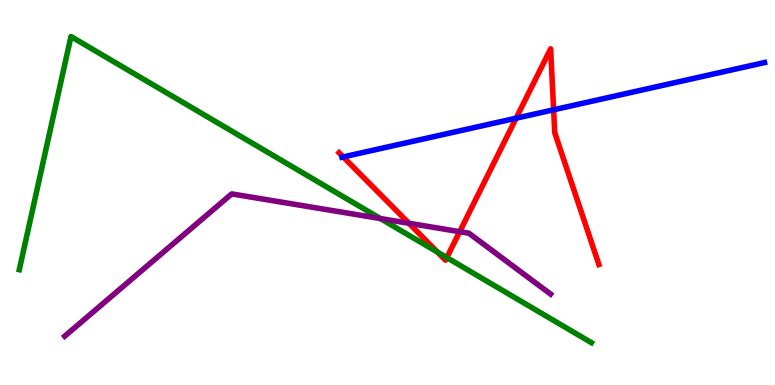[{'lines': ['blue', 'red'], 'intersections': [{'x': 4.43, 'y': 5.92}, {'x': 6.66, 'y': 6.93}, {'x': 7.14, 'y': 7.15}]}, {'lines': ['green', 'red'], 'intersections': [{'x': 5.65, 'y': 3.45}, {'x': 5.77, 'y': 3.31}]}, {'lines': ['purple', 'red'], 'intersections': [{'x': 5.28, 'y': 4.2}, {'x': 5.93, 'y': 3.98}]}, {'lines': ['blue', 'green'], 'intersections': []}, {'lines': ['blue', 'purple'], 'intersections': []}, {'lines': ['green', 'purple'], 'intersections': [{'x': 4.91, 'y': 4.32}]}]